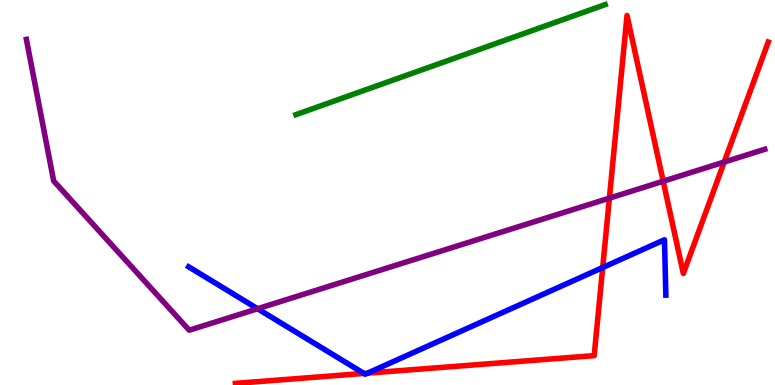[{'lines': ['blue', 'red'], 'intersections': [{'x': 4.7, 'y': 0.3}, {'x': 4.74, 'y': 0.308}, {'x': 7.78, 'y': 3.05}]}, {'lines': ['green', 'red'], 'intersections': []}, {'lines': ['purple', 'red'], 'intersections': [{'x': 7.86, 'y': 4.85}, {'x': 8.56, 'y': 5.29}, {'x': 9.34, 'y': 5.79}]}, {'lines': ['blue', 'green'], 'intersections': []}, {'lines': ['blue', 'purple'], 'intersections': [{'x': 3.32, 'y': 1.98}]}, {'lines': ['green', 'purple'], 'intersections': []}]